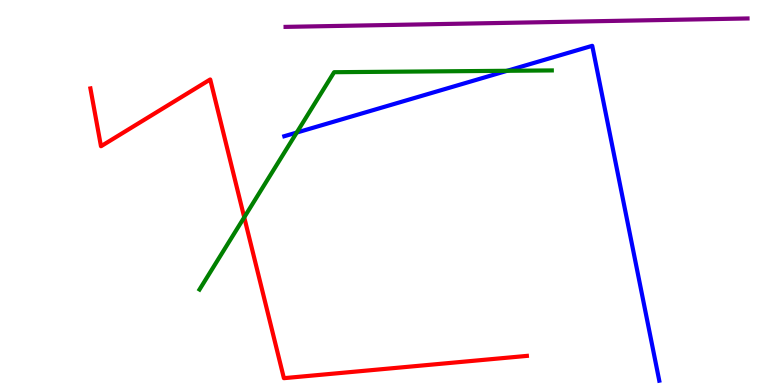[{'lines': ['blue', 'red'], 'intersections': []}, {'lines': ['green', 'red'], 'intersections': [{'x': 3.15, 'y': 4.36}]}, {'lines': ['purple', 'red'], 'intersections': []}, {'lines': ['blue', 'green'], 'intersections': [{'x': 3.83, 'y': 6.56}, {'x': 6.54, 'y': 8.16}]}, {'lines': ['blue', 'purple'], 'intersections': []}, {'lines': ['green', 'purple'], 'intersections': []}]